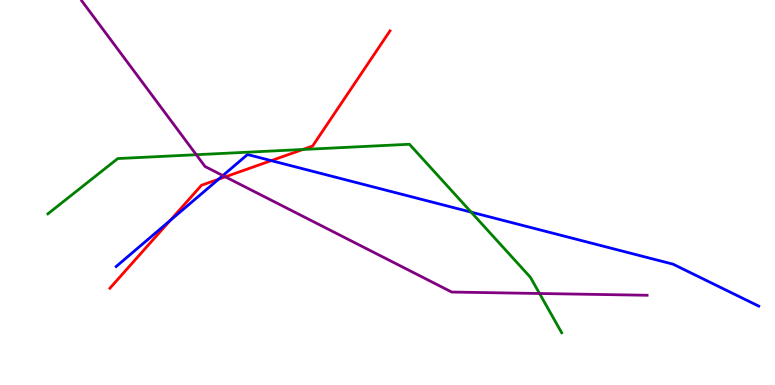[{'lines': ['blue', 'red'], 'intersections': [{'x': 2.2, 'y': 4.27}, {'x': 2.82, 'y': 5.34}, {'x': 3.5, 'y': 5.83}]}, {'lines': ['green', 'red'], 'intersections': [{'x': 3.91, 'y': 6.12}]}, {'lines': ['purple', 'red'], 'intersections': [{'x': 2.91, 'y': 5.41}]}, {'lines': ['blue', 'green'], 'intersections': [{'x': 6.08, 'y': 4.49}]}, {'lines': ['blue', 'purple'], 'intersections': [{'x': 2.88, 'y': 5.44}]}, {'lines': ['green', 'purple'], 'intersections': [{'x': 2.53, 'y': 5.98}, {'x': 6.96, 'y': 2.38}]}]